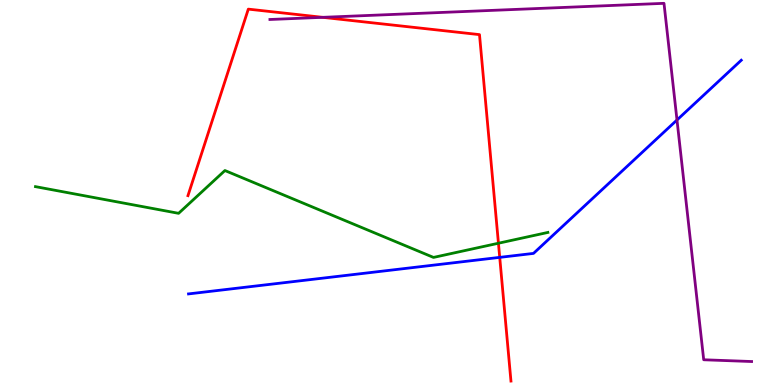[{'lines': ['blue', 'red'], 'intersections': [{'x': 6.45, 'y': 3.32}]}, {'lines': ['green', 'red'], 'intersections': [{'x': 6.43, 'y': 3.68}]}, {'lines': ['purple', 'red'], 'intersections': [{'x': 4.16, 'y': 9.55}]}, {'lines': ['blue', 'green'], 'intersections': []}, {'lines': ['blue', 'purple'], 'intersections': [{'x': 8.74, 'y': 6.88}]}, {'lines': ['green', 'purple'], 'intersections': []}]